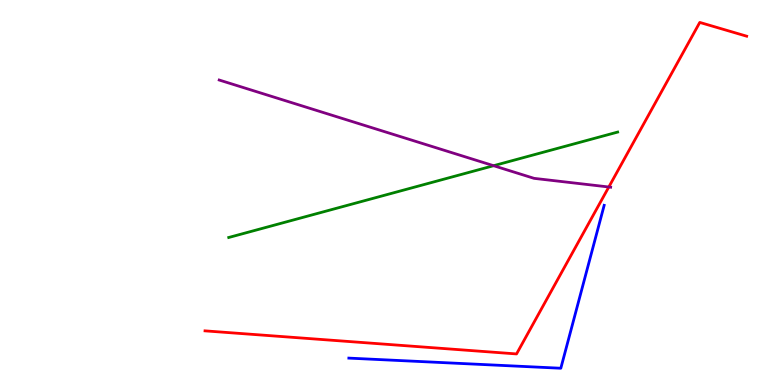[{'lines': ['blue', 'red'], 'intersections': []}, {'lines': ['green', 'red'], 'intersections': []}, {'lines': ['purple', 'red'], 'intersections': [{'x': 7.86, 'y': 5.14}]}, {'lines': ['blue', 'green'], 'intersections': []}, {'lines': ['blue', 'purple'], 'intersections': []}, {'lines': ['green', 'purple'], 'intersections': [{'x': 6.37, 'y': 5.7}]}]